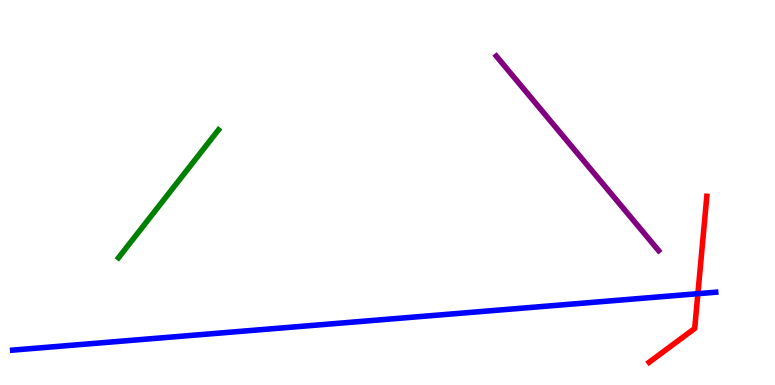[{'lines': ['blue', 'red'], 'intersections': [{'x': 9.01, 'y': 2.37}]}, {'lines': ['green', 'red'], 'intersections': []}, {'lines': ['purple', 'red'], 'intersections': []}, {'lines': ['blue', 'green'], 'intersections': []}, {'lines': ['blue', 'purple'], 'intersections': []}, {'lines': ['green', 'purple'], 'intersections': []}]